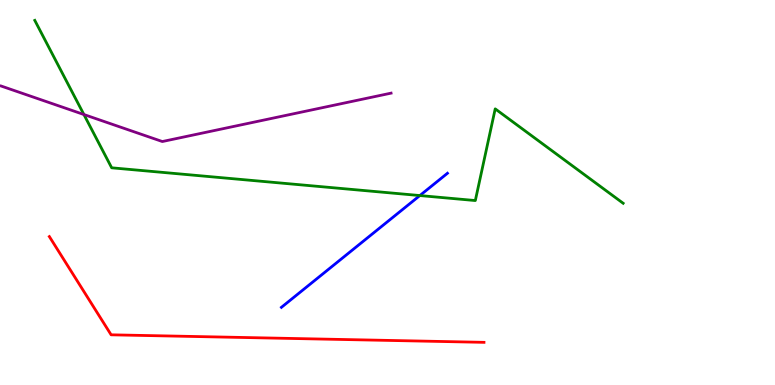[{'lines': ['blue', 'red'], 'intersections': []}, {'lines': ['green', 'red'], 'intersections': []}, {'lines': ['purple', 'red'], 'intersections': []}, {'lines': ['blue', 'green'], 'intersections': [{'x': 5.42, 'y': 4.92}]}, {'lines': ['blue', 'purple'], 'intersections': []}, {'lines': ['green', 'purple'], 'intersections': [{'x': 1.08, 'y': 7.03}]}]